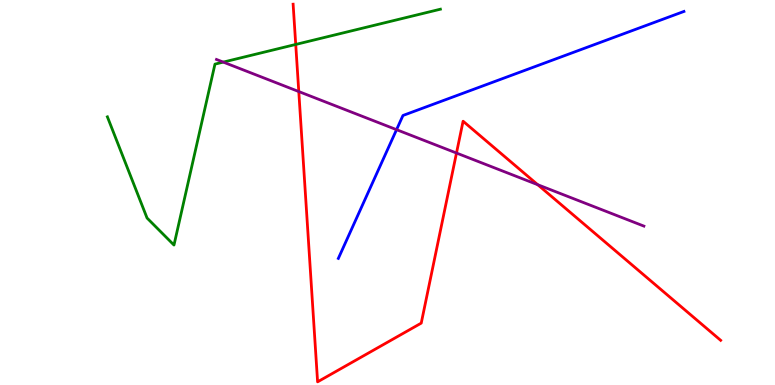[{'lines': ['blue', 'red'], 'intersections': []}, {'lines': ['green', 'red'], 'intersections': [{'x': 3.82, 'y': 8.85}]}, {'lines': ['purple', 'red'], 'intersections': [{'x': 3.86, 'y': 7.62}, {'x': 5.89, 'y': 6.03}, {'x': 6.94, 'y': 5.2}]}, {'lines': ['blue', 'green'], 'intersections': []}, {'lines': ['blue', 'purple'], 'intersections': [{'x': 5.12, 'y': 6.63}]}, {'lines': ['green', 'purple'], 'intersections': [{'x': 2.88, 'y': 8.39}]}]